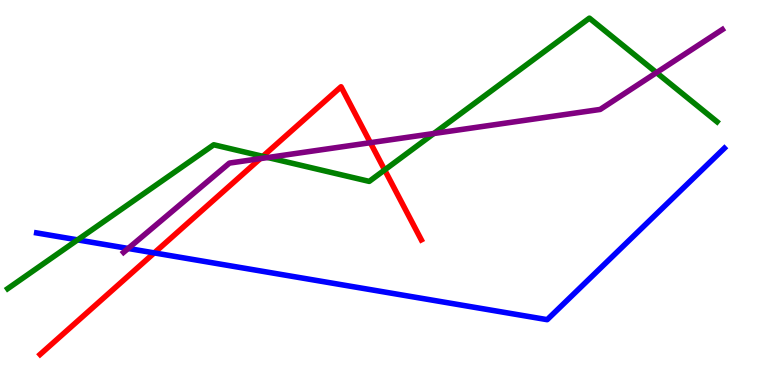[{'lines': ['blue', 'red'], 'intersections': [{'x': 1.99, 'y': 3.43}]}, {'lines': ['green', 'red'], 'intersections': [{'x': 3.39, 'y': 5.94}, {'x': 4.96, 'y': 5.59}]}, {'lines': ['purple', 'red'], 'intersections': [{'x': 3.36, 'y': 5.88}, {'x': 4.78, 'y': 6.29}]}, {'lines': ['blue', 'green'], 'intersections': [{'x': 1.0, 'y': 3.77}]}, {'lines': ['blue', 'purple'], 'intersections': [{'x': 1.65, 'y': 3.55}]}, {'lines': ['green', 'purple'], 'intersections': [{'x': 3.46, 'y': 5.91}, {'x': 5.6, 'y': 6.53}, {'x': 8.47, 'y': 8.11}]}]